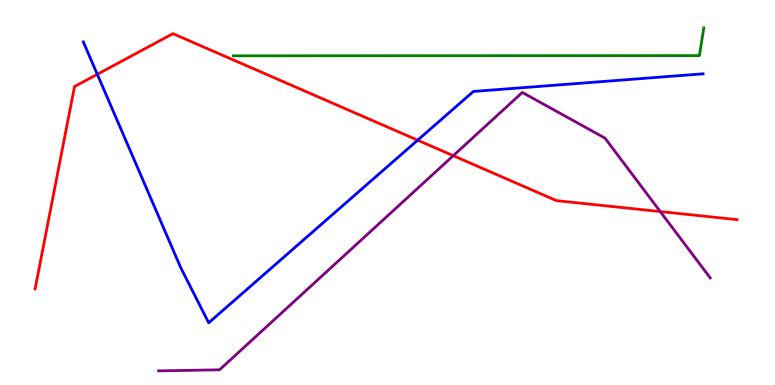[{'lines': ['blue', 'red'], 'intersections': [{'x': 1.26, 'y': 8.07}, {'x': 5.39, 'y': 6.36}]}, {'lines': ['green', 'red'], 'intersections': []}, {'lines': ['purple', 'red'], 'intersections': [{'x': 5.85, 'y': 5.96}, {'x': 8.52, 'y': 4.5}]}, {'lines': ['blue', 'green'], 'intersections': []}, {'lines': ['blue', 'purple'], 'intersections': []}, {'lines': ['green', 'purple'], 'intersections': []}]